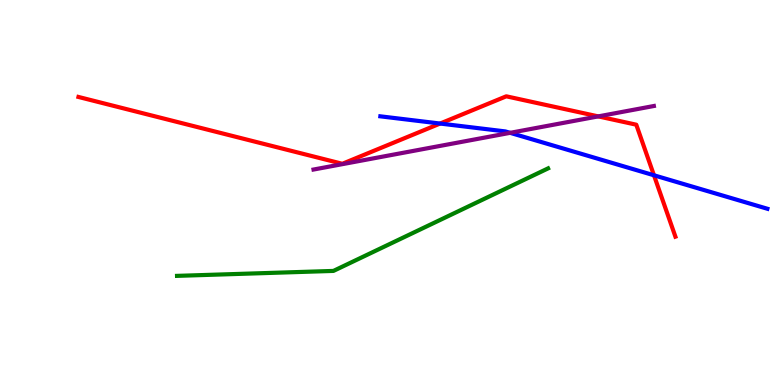[{'lines': ['blue', 'red'], 'intersections': [{'x': 5.68, 'y': 6.79}, {'x': 8.44, 'y': 5.45}]}, {'lines': ['green', 'red'], 'intersections': []}, {'lines': ['purple', 'red'], 'intersections': [{'x': 7.72, 'y': 6.98}]}, {'lines': ['blue', 'green'], 'intersections': []}, {'lines': ['blue', 'purple'], 'intersections': [{'x': 6.58, 'y': 6.55}]}, {'lines': ['green', 'purple'], 'intersections': []}]